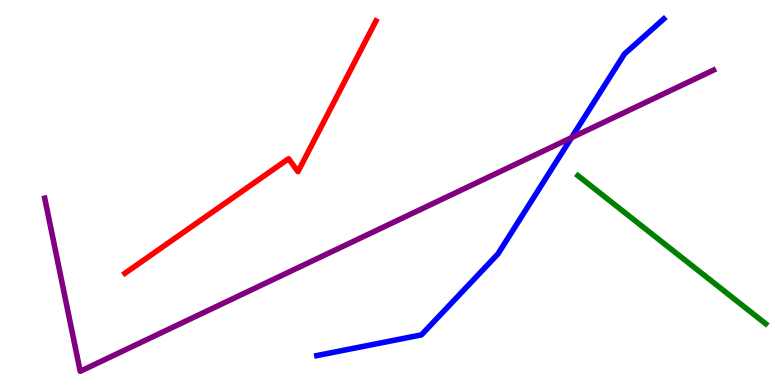[{'lines': ['blue', 'red'], 'intersections': []}, {'lines': ['green', 'red'], 'intersections': []}, {'lines': ['purple', 'red'], 'intersections': []}, {'lines': ['blue', 'green'], 'intersections': []}, {'lines': ['blue', 'purple'], 'intersections': [{'x': 7.37, 'y': 6.42}]}, {'lines': ['green', 'purple'], 'intersections': []}]